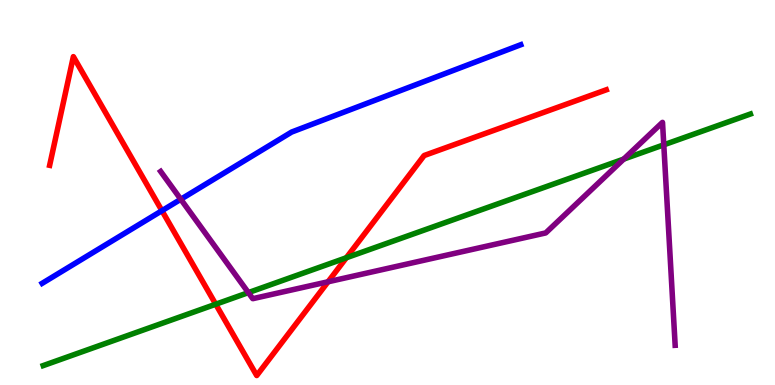[{'lines': ['blue', 'red'], 'intersections': [{'x': 2.09, 'y': 4.53}]}, {'lines': ['green', 'red'], 'intersections': [{'x': 2.78, 'y': 2.1}, {'x': 4.47, 'y': 3.3}]}, {'lines': ['purple', 'red'], 'intersections': [{'x': 4.23, 'y': 2.68}]}, {'lines': ['blue', 'green'], 'intersections': []}, {'lines': ['blue', 'purple'], 'intersections': [{'x': 2.33, 'y': 4.82}]}, {'lines': ['green', 'purple'], 'intersections': [{'x': 3.2, 'y': 2.4}, {'x': 8.05, 'y': 5.87}, {'x': 8.56, 'y': 6.24}]}]